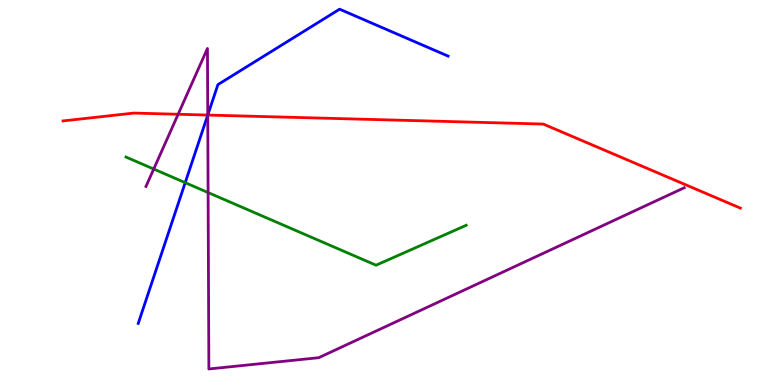[{'lines': ['blue', 'red'], 'intersections': [{'x': 2.68, 'y': 7.01}]}, {'lines': ['green', 'red'], 'intersections': []}, {'lines': ['purple', 'red'], 'intersections': [{'x': 2.3, 'y': 7.03}, {'x': 2.68, 'y': 7.01}]}, {'lines': ['blue', 'green'], 'intersections': [{'x': 2.39, 'y': 5.26}]}, {'lines': ['blue', 'purple'], 'intersections': [{'x': 2.68, 'y': 7.01}]}, {'lines': ['green', 'purple'], 'intersections': [{'x': 1.98, 'y': 5.61}, {'x': 2.69, 'y': 5.0}]}]